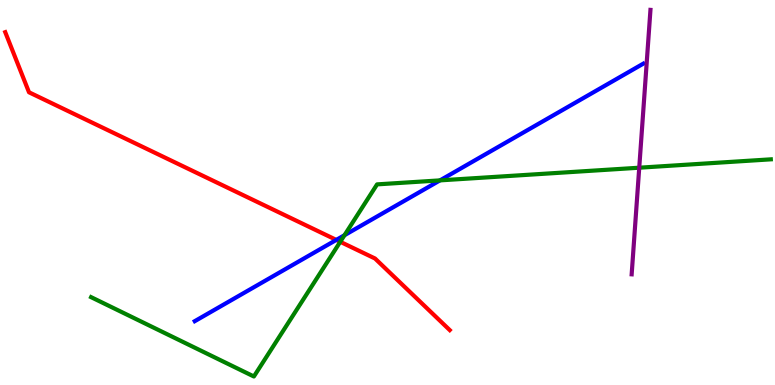[{'lines': ['blue', 'red'], 'intersections': [{'x': 4.34, 'y': 3.77}]}, {'lines': ['green', 'red'], 'intersections': [{'x': 4.39, 'y': 3.72}]}, {'lines': ['purple', 'red'], 'intersections': []}, {'lines': ['blue', 'green'], 'intersections': [{'x': 4.44, 'y': 3.89}, {'x': 5.68, 'y': 5.31}]}, {'lines': ['blue', 'purple'], 'intersections': []}, {'lines': ['green', 'purple'], 'intersections': [{'x': 8.25, 'y': 5.64}]}]